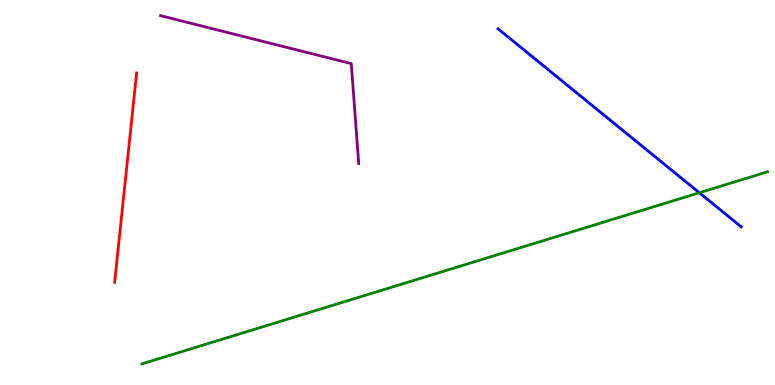[{'lines': ['blue', 'red'], 'intersections': []}, {'lines': ['green', 'red'], 'intersections': []}, {'lines': ['purple', 'red'], 'intersections': []}, {'lines': ['blue', 'green'], 'intersections': [{'x': 9.02, 'y': 4.99}]}, {'lines': ['blue', 'purple'], 'intersections': []}, {'lines': ['green', 'purple'], 'intersections': []}]